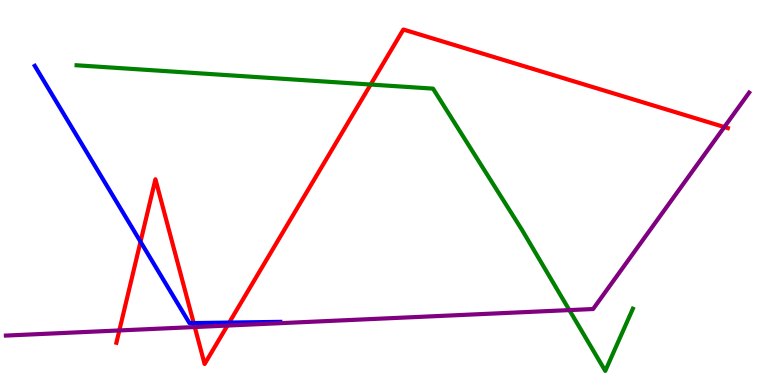[{'lines': ['blue', 'red'], 'intersections': [{'x': 1.81, 'y': 3.72}, {'x': 2.5, 'y': 1.61}, {'x': 2.96, 'y': 1.62}]}, {'lines': ['green', 'red'], 'intersections': [{'x': 4.78, 'y': 7.8}]}, {'lines': ['purple', 'red'], 'intersections': [{'x': 1.54, 'y': 1.42}, {'x': 2.51, 'y': 1.51}, {'x': 2.93, 'y': 1.54}, {'x': 9.35, 'y': 6.7}]}, {'lines': ['blue', 'green'], 'intersections': []}, {'lines': ['blue', 'purple'], 'intersections': []}, {'lines': ['green', 'purple'], 'intersections': [{'x': 7.35, 'y': 1.95}]}]